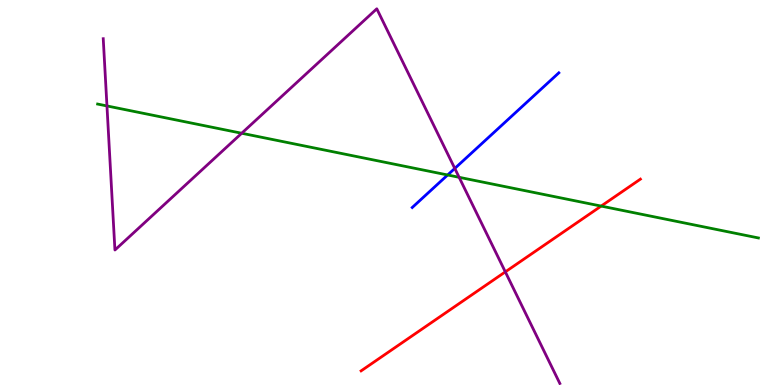[{'lines': ['blue', 'red'], 'intersections': []}, {'lines': ['green', 'red'], 'intersections': [{'x': 7.76, 'y': 4.65}]}, {'lines': ['purple', 'red'], 'intersections': [{'x': 6.52, 'y': 2.94}]}, {'lines': ['blue', 'green'], 'intersections': [{'x': 5.78, 'y': 5.46}]}, {'lines': ['blue', 'purple'], 'intersections': [{'x': 5.87, 'y': 5.63}]}, {'lines': ['green', 'purple'], 'intersections': [{'x': 1.38, 'y': 7.25}, {'x': 3.12, 'y': 6.54}, {'x': 5.92, 'y': 5.39}]}]